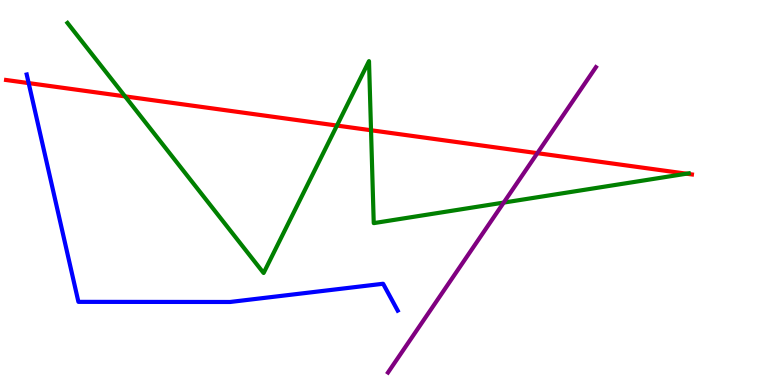[{'lines': ['blue', 'red'], 'intersections': [{'x': 0.37, 'y': 7.84}]}, {'lines': ['green', 'red'], 'intersections': [{'x': 1.61, 'y': 7.5}, {'x': 4.35, 'y': 6.74}, {'x': 4.79, 'y': 6.62}, {'x': 8.86, 'y': 5.49}]}, {'lines': ['purple', 'red'], 'intersections': [{'x': 6.93, 'y': 6.02}]}, {'lines': ['blue', 'green'], 'intersections': []}, {'lines': ['blue', 'purple'], 'intersections': []}, {'lines': ['green', 'purple'], 'intersections': [{'x': 6.5, 'y': 4.74}]}]